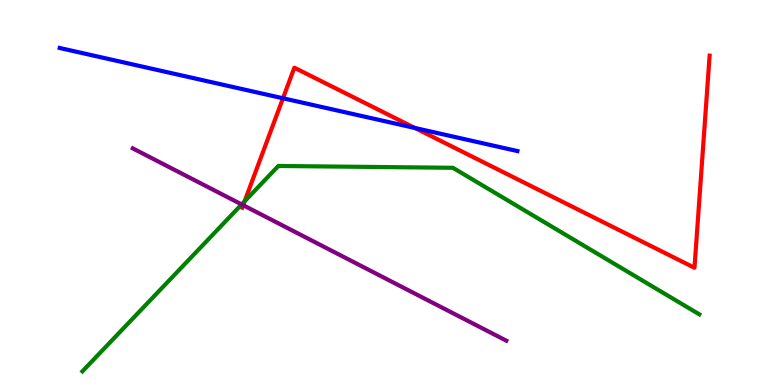[{'lines': ['blue', 'red'], 'intersections': [{'x': 3.65, 'y': 7.45}, {'x': 5.35, 'y': 6.68}]}, {'lines': ['green', 'red'], 'intersections': [{'x': 3.16, 'y': 4.77}]}, {'lines': ['purple', 'red'], 'intersections': [{'x': 3.14, 'y': 4.67}]}, {'lines': ['blue', 'green'], 'intersections': []}, {'lines': ['blue', 'purple'], 'intersections': []}, {'lines': ['green', 'purple'], 'intersections': [{'x': 3.12, 'y': 4.69}]}]